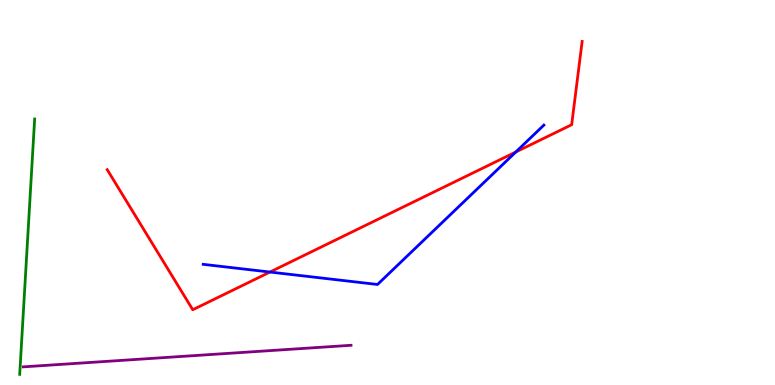[{'lines': ['blue', 'red'], 'intersections': [{'x': 3.48, 'y': 2.93}, {'x': 6.66, 'y': 6.05}]}, {'lines': ['green', 'red'], 'intersections': []}, {'lines': ['purple', 'red'], 'intersections': []}, {'lines': ['blue', 'green'], 'intersections': []}, {'lines': ['blue', 'purple'], 'intersections': []}, {'lines': ['green', 'purple'], 'intersections': []}]